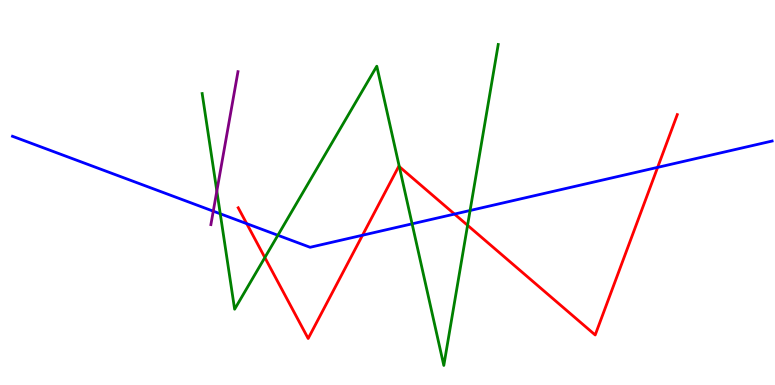[{'lines': ['blue', 'red'], 'intersections': [{'x': 3.18, 'y': 4.19}, {'x': 4.68, 'y': 3.89}, {'x': 5.86, 'y': 4.44}, {'x': 8.49, 'y': 5.65}]}, {'lines': ['green', 'red'], 'intersections': [{'x': 3.42, 'y': 3.31}, {'x': 5.15, 'y': 5.67}, {'x': 6.03, 'y': 4.15}]}, {'lines': ['purple', 'red'], 'intersections': []}, {'lines': ['blue', 'green'], 'intersections': [{'x': 2.84, 'y': 4.45}, {'x': 3.59, 'y': 3.89}, {'x': 5.32, 'y': 4.19}, {'x': 6.07, 'y': 4.53}]}, {'lines': ['blue', 'purple'], 'intersections': [{'x': 2.75, 'y': 4.52}]}, {'lines': ['green', 'purple'], 'intersections': [{'x': 2.8, 'y': 5.04}]}]